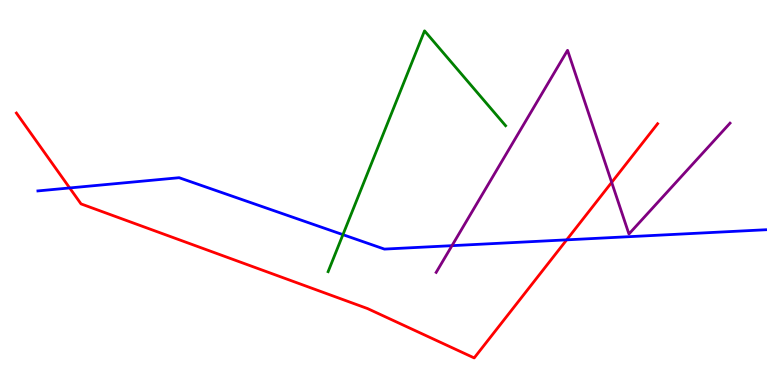[{'lines': ['blue', 'red'], 'intersections': [{'x': 0.899, 'y': 5.12}, {'x': 7.31, 'y': 3.77}]}, {'lines': ['green', 'red'], 'intersections': []}, {'lines': ['purple', 'red'], 'intersections': [{'x': 7.89, 'y': 5.26}]}, {'lines': ['blue', 'green'], 'intersections': [{'x': 4.42, 'y': 3.9}]}, {'lines': ['blue', 'purple'], 'intersections': [{'x': 5.83, 'y': 3.62}]}, {'lines': ['green', 'purple'], 'intersections': []}]